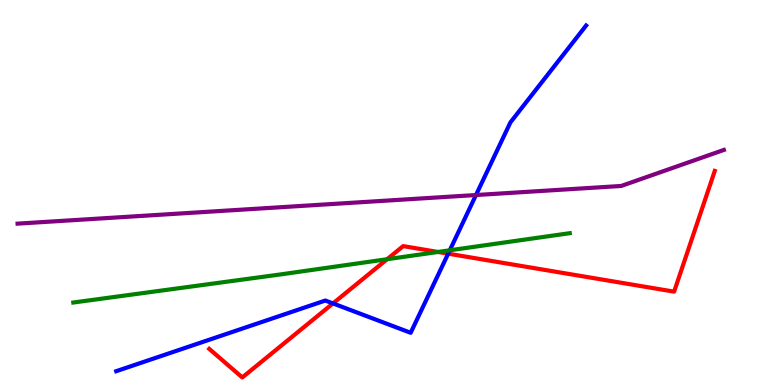[{'lines': ['blue', 'red'], 'intersections': [{'x': 4.3, 'y': 2.12}, {'x': 5.78, 'y': 3.41}]}, {'lines': ['green', 'red'], 'intersections': [{'x': 4.99, 'y': 3.27}, {'x': 5.65, 'y': 3.46}]}, {'lines': ['purple', 'red'], 'intersections': []}, {'lines': ['blue', 'green'], 'intersections': [{'x': 5.8, 'y': 3.5}]}, {'lines': ['blue', 'purple'], 'intersections': [{'x': 6.14, 'y': 4.93}]}, {'lines': ['green', 'purple'], 'intersections': []}]